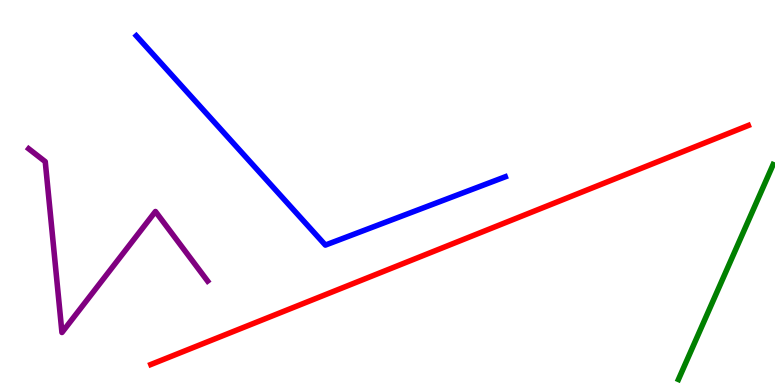[{'lines': ['blue', 'red'], 'intersections': []}, {'lines': ['green', 'red'], 'intersections': []}, {'lines': ['purple', 'red'], 'intersections': []}, {'lines': ['blue', 'green'], 'intersections': []}, {'lines': ['blue', 'purple'], 'intersections': []}, {'lines': ['green', 'purple'], 'intersections': []}]